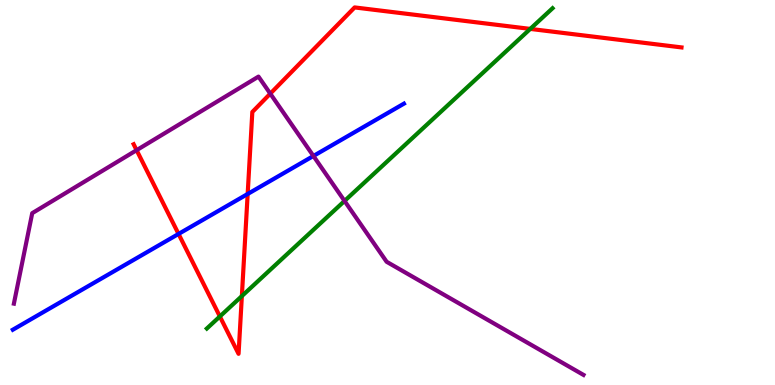[{'lines': ['blue', 'red'], 'intersections': [{'x': 2.3, 'y': 3.92}, {'x': 3.2, 'y': 4.96}]}, {'lines': ['green', 'red'], 'intersections': [{'x': 2.84, 'y': 1.78}, {'x': 3.12, 'y': 2.31}, {'x': 6.84, 'y': 9.25}]}, {'lines': ['purple', 'red'], 'intersections': [{'x': 1.76, 'y': 6.1}, {'x': 3.49, 'y': 7.57}]}, {'lines': ['blue', 'green'], 'intersections': []}, {'lines': ['blue', 'purple'], 'intersections': [{'x': 4.04, 'y': 5.95}]}, {'lines': ['green', 'purple'], 'intersections': [{'x': 4.45, 'y': 4.78}]}]